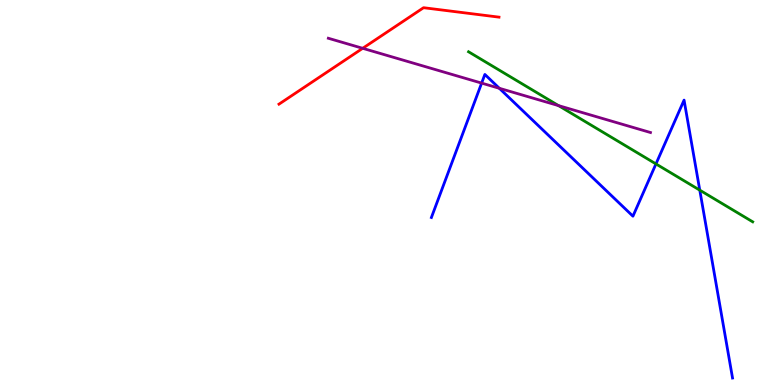[{'lines': ['blue', 'red'], 'intersections': []}, {'lines': ['green', 'red'], 'intersections': []}, {'lines': ['purple', 'red'], 'intersections': [{'x': 4.68, 'y': 8.75}]}, {'lines': ['blue', 'green'], 'intersections': [{'x': 8.46, 'y': 5.74}, {'x': 9.03, 'y': 5.06}]}, {'lines': ['blue', 'purple'], 'intersections': [{'x': 6.21, 'y': 7.84}, {'x': 6.44, 'y': 7.71}]}, {'lines': ['green', 'purple'], 'intersections': [{'x': 7.21, 'y': 7.26}]}]